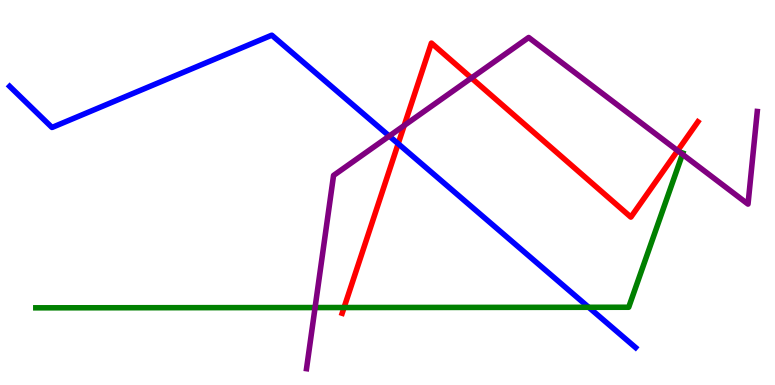[{'lines': ['blue', 'red'], 'intersections': [{'x': 5.14, 'y': 6.27}]}, {'lines': ['green', 'red'], 'intersections': [{'x': 4.44, 'y': 2.01}]}, {'lines': ['purple', 'red'], 'intersections': [{'x': 5.22, 'y': 6.74}, {'x': 6.08, 'y': 7.97}, {'x': 8.74, 'y': 6.09}]}, {'lines': ['blue', 'green'], 'intersections': [{'x': 7.6, 'y': 2.02}]}, {'lines': ['blue', 'purple'], 'intersections': [{'x': 5.02, 'y': 6.47}]}, {'lines': ['green', 'purple'], 'intersections': [{'x': 4.07, 'y': 2.01}, {'x': 8.81, 'y': 5.99}]}]